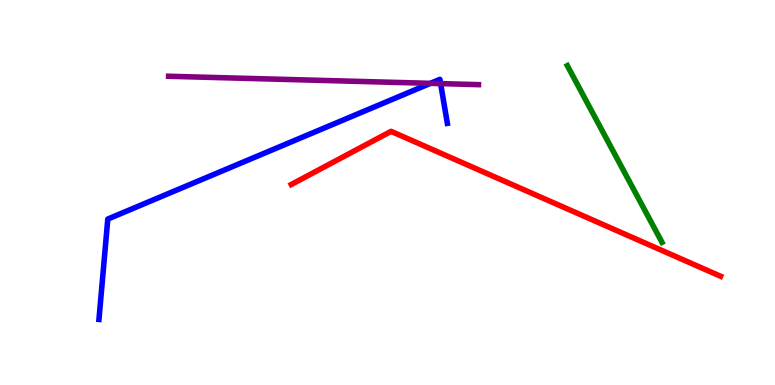[{'lines': ['blue', 'red'], 'intersections': []}, {'lines': ['green', 'red'], 'intersections': []}, {'lines': ['purple', 'red'], 'intersections': []}, {'lines': ['blue', 'green'], 'intersections': []}, {'lines': ['blue', 'purple'], 'intersections': [{'x': 5.55, 'y': 7.84}, {'x': 5.69, 'y': 7.83}]}, {'lines': ['green', 'purple'], 'intersections': []}]